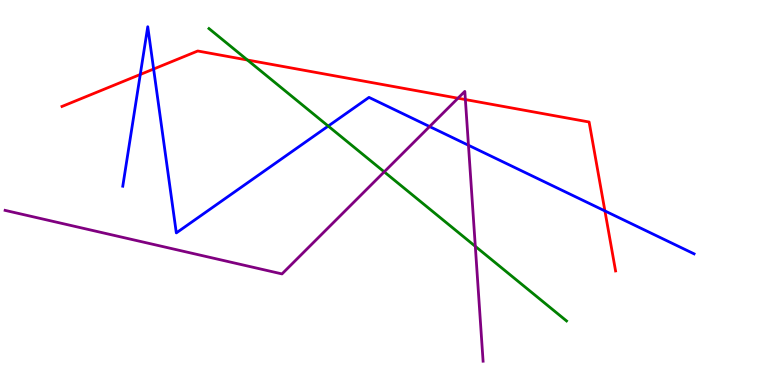[{'lines': ['blue', 'red'], 'intersections': [{'x': 1.81, 'y': 8.07}, {'x': 1.98, 'y': 8.21}, {'x': 7.81, 'y': 4.52}]}, {'lines': ['green', 'red'], 'intersections': [{'x': 3.19, 'y': 8.44}]}, {'lines': ['purple', 'red'], 'intersections': [{'x': 5.91, 'y': 7.45}, {'x': 6.0, 'y': 7.41}]}, {'lines': ['blue', 'green'], 'intersections': [{'x': 4.24, 'y': 6.73}]}, {'lines': ['blue', 'purple'], 'intersections': [{'x': 5.54, 'y': 6.71}, {'x': 6.04, 'y': 6.23}]}, {'lines': ['green', 'purple'], 'intersections': [{'x': 4.96, 'y': 5.54}, {'x': 6.13, 'y': 3.6}]}]